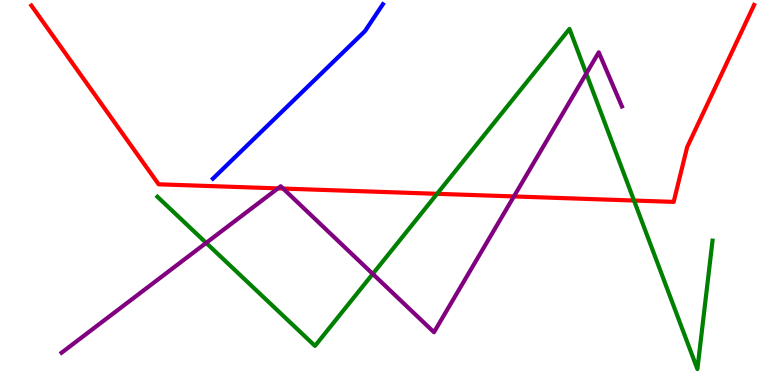[{'lines': ['blue', 'red'], 'intersections': []}, {'lines': ['green', 'red'], 'intersections': [{'x': 5.64, 'y': 4.97}, {'x': 8.18, 'y': 4.79}]}, {'lines': ['purple', 'red'], 'intersections': [{'x': 3.59, 'y': 5.11}, {'x': 3.65, 'y': 5.1}, {'x': 6.63, 'y': 4.9}]}, {'lines': ['blue', 'green'], 'intersections': []}, {'lines': ['blue', 'purple'], 'intersections': []}, {'lines': ['green', 'purple'], 'intersections': [{'x': 2.66, 'y': 3.69}, {'x': 4.81, 'y': 2.89}, {'x': 7.56, 'y': 8.09}]}]